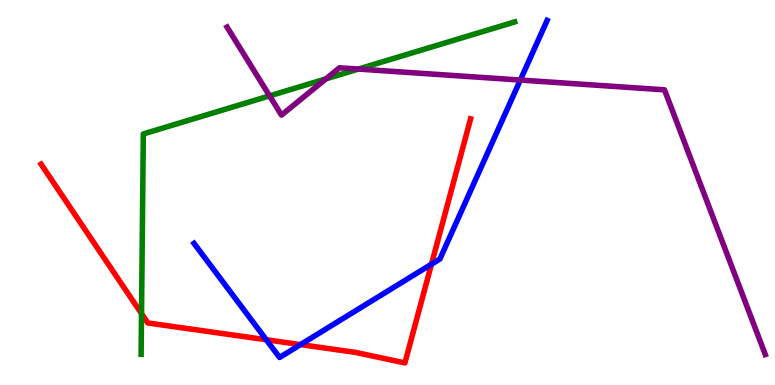[{'lines': ['blue', 'red'], 'intersections': [{'x': 3.44, 'y': 1.18}, {'x': 3.88, 'y': 1.05}, {'x': 5.57, 'y': 3.14}]}, {'lines': ['green', 'red'], 'intersections': [{'x': 1.83, 'y': 1.85}]}, {'lines': ['purple', 'red'], 'intersections': []}, {'lines': ['blue', 'green'], 'intersections': []}, {'lines': ['blue', 'purple'], 'intersections': [{'x': 6.71, 'y': 7.92}]}, {'lines': ['green', 'purple'], 'intersections': [{'x': 3.48, 'y': 7.51}, {'x': 4.2, 'y': 7.95}, {'x': 4.62, 'y': 8.21}]}]